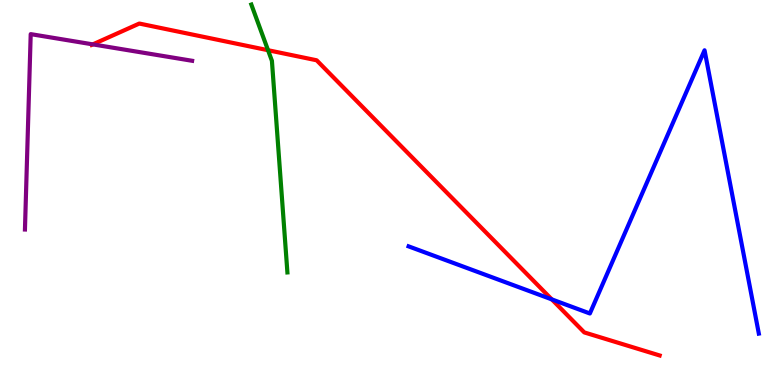[{'lines': ['blue', 'red'], 'intersections': [{'x': 7.12, 'y': 2.22}]}, {'lines': ['green', 'red'], 'intersections': [{'x': 3.46, 'y': 8.7}]}, {'lines': ['purple', 'red'], 'intersections': [{'x': 1.2, 'y': 8.85}]}, {'lines': ['blue', 'green'], 'intersections': []}, {'lines': ['blue', 'purple'], 'intersections': []}, {'lines': ['green', 'purple'], 'intersections': []}]